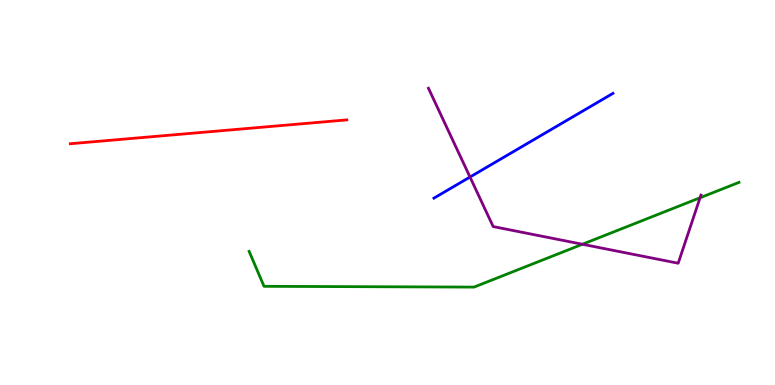[{'lines': ['blue', 'red'], 'intersections': []}, {'lines': ['green', 'red'], 'intersections': []}, {'lines': ['purple', 'red'], 'intersections': []}, {'lines': ['blue', 'green'], 'intersections': []}, {'lines': ['blue', 'purple'], 'intersections': [{'x': 6.06, 'y': 5.4}]}, {'lines': ['green', 'purple'], 'intersections': [{'x': 7.52, 'y': 3.66}, {'x': 9.03, 'y': 4.86}]}]